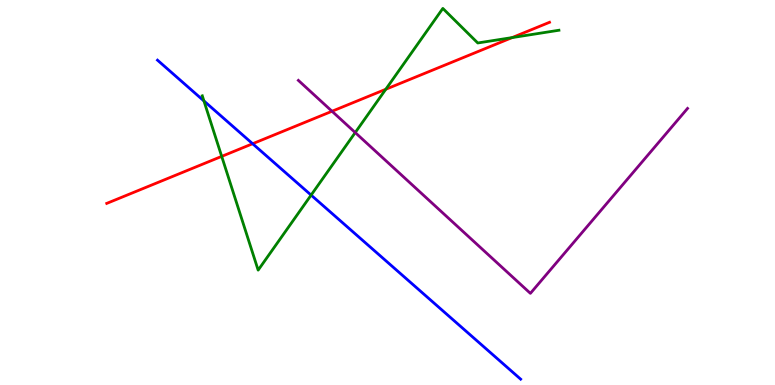[{'lines': ['blue', 'red'], 'intersections': [{'x': 3.26, 'y': 6.27}]}, {'lines': ['green', 'red'], 'intersections': [{'x': 2.86, 'y': 5.94}, {'x': 4.98, 'y': 7.68}, {'x': 6.61, 'y': 9.02}]}, {'lines': ['purple', 'red'], 'intersections': [{'x': 4.28, 'y': 7.11}]}, {'lines': ['blue', 'green'], 'intersections': [{'x': 2.63, 'y': 7.38}, {'x': 4.01, 'y': 4.93}]}, {'lines': ['blue', 'purple'], 'intersections': []}, {'lines': ['green', 'purple'], 'intersections': [{'x': 4.58, 'y': 6.56}]}]